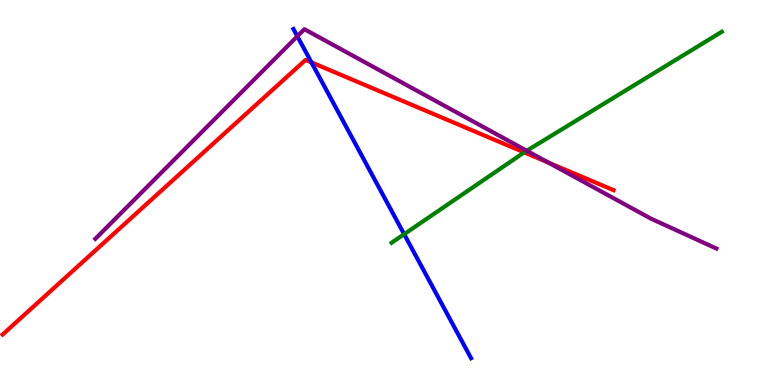[{'lines': ['blue', 'red'], 'intersections': [{'x': 4.02, 'y': 8.38}]}, {'lines': ['green', 'red'], 'intersections': [{'x': 6.76, 'y': 6.04}]}, {'lines': ['purple', 'red'], 'intersections': [{'x': 7.08, 'y': 5.78}]}, {'lines': ['blue', 'green'], 'intersections': [{'x': 5.21, 'y': 3.92}]}, {'lines': ['blue', 'purple'], 'intersections': [{'x': 3.84, 'y': 9.06}]}, {'lines': ['green', 'purple'], 'intersections': [{'x': 6.8, 'y': 6.08}]}]